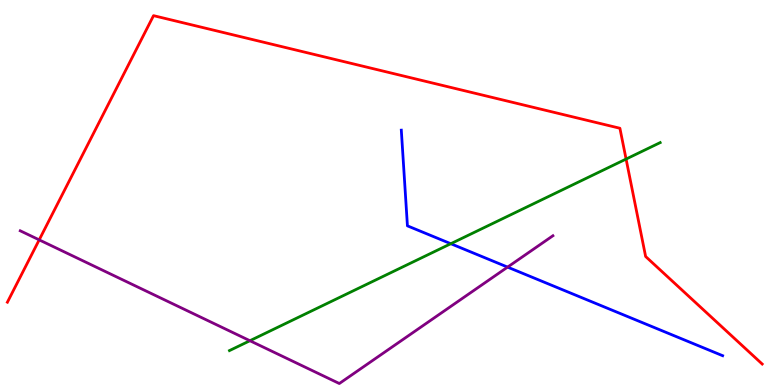[{'lines': ['blue', 'red'], 'intersections': []}, {'lines': ['green', 'red'], 'intersections': [{'x': 8.08, 'y': 5.87}]}, {'lines': ['purple', 'red'], 'intersections': [{'x': 0.506, 'y': 3.77}]}, {'lines': ['blue', 'green'], 'intersections': [{'x': 5.82, 'y': 3.67}]}, {'lines': ['blue', 'purple'], 'intersections': [{'x': 6.55, 'y': 3.06}]}, {'lines': ['green', 'purple'], 'intersections': [{'x': 3.22, 'y': 1.15}]}]